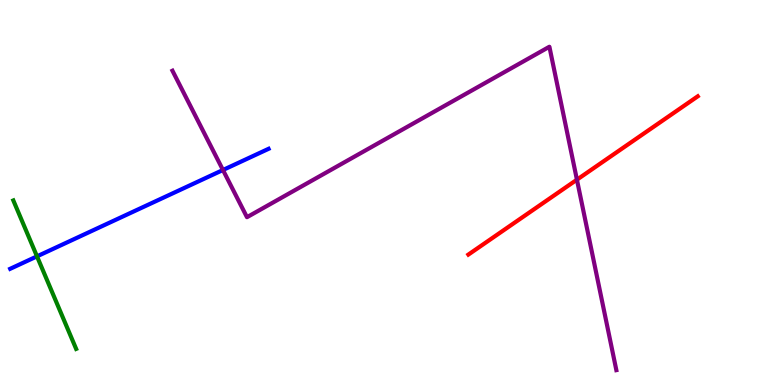[{'lines': ['blue', 'red'], 'intersections': []}, {'lines': ['green', 'red'], 'intersections': []}, {'lines': ['purple', 'red'], 'intersections': [{'x': 7.44, 'y': 5.33}]}, {'lines': ['blue', 'green'], 'intersections': [{'x': 0.477, 'y': 3.34}]}, {'lines': ['blue', 'purple'], 'intersections': [{'x': 2.88, 'y': 5.58}]}, {'lines': ['green', 'purple'], 'intersections': []}]